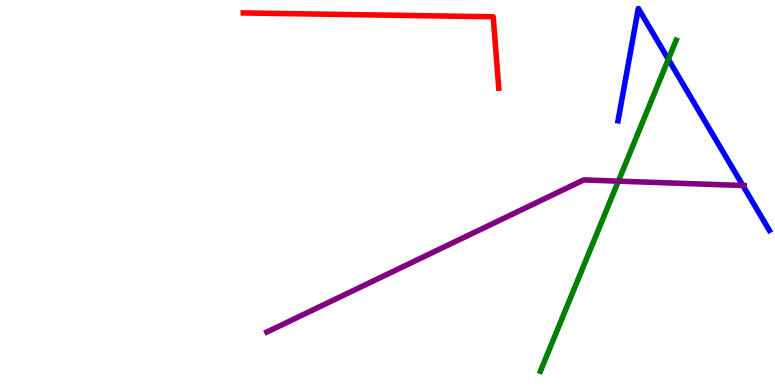[{'lines': ['blue', 'red'], 'intersections': []}, {'lines': ['green', 'red'], 'intersections': []}, {'lines': ['purple', 'red'], 'intersections': []}, {'lines': ['blue', 'green'], 'intersections': [{'x': 8.62, 'y': 8.46}]}, {'lines': ['blue', 'purple'], 'intersections': [{'x': 9.59, 'y': 5.18}]}, {'lines': ['green', 'purple'], 'intersections': [{'x': 7.98, 'y': 5.29}]}]